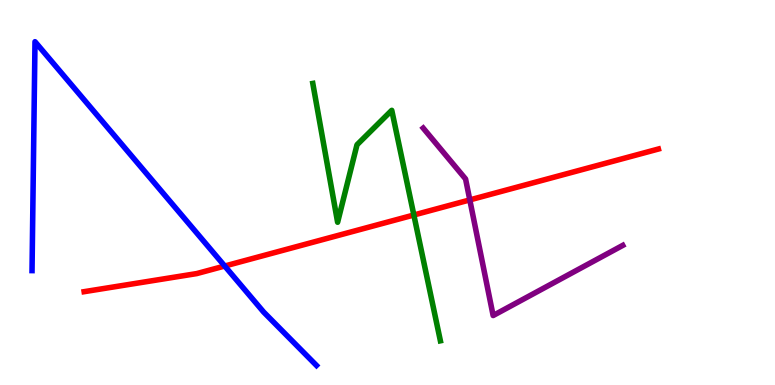[{'lines': ['blue', 'red'], 'intersections': [{'x': 2.9, 'y': 3.09}]}, {'lines': ['green', 'red'], 'intersections': [{'x': 5.34, 'y': 4.42}]}, {'lines': ['purple', 'red'], 'intersections': [{'x': 6.06, 'y': 4.81}]}, {'lines': ['blue', 'green'], 'intersections': []}, {'lines': ['blue', 'purple'], 'intersections': []}, {'lines': ['green', 'purple'], 'intersections': []}]